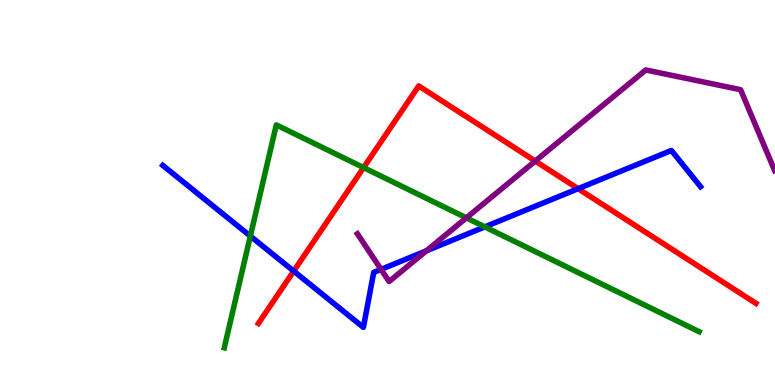[{'lines': ['blue', 'red'], 'intersections': [{'x': 3.79, 'y': 2.96}, {'x': 7.46, 'y': 5.1}]}, {'lines': ['green', 'red'], 'intersections': [{'x': 4.69, 'y': 5.65}]}, {'lines': ['purple', 'red'], 'intersections': [{'x': 6.91, 'y': 5.82}]}, {'lines': ['blue', 'green'], 'intersections': [{'x': 3.23, 'y': 3.87}, {'x': 6.26, 'y': 4.11}]}, {'lines': ['blue', 'purple'], 'intersections': [{'x': 4.92, 'y': 3.0}, {'x': 5.5, 'y': 3.49}]}, {'lines': ['green', 'purple'], 'intersections': [{'x': 6.02, 'y': 4.34}]}]